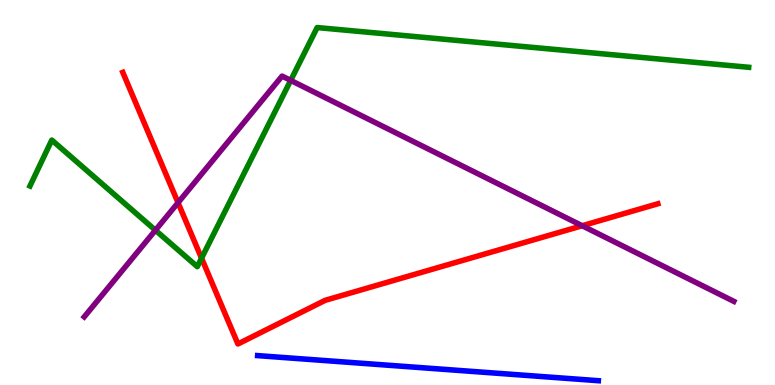[{'lines': ['blue', 'red'], 'intersections': []}, {'lines': ['green', 'red'], 'intersections': [{'x': 2.6, 'y': 3.29}]}, {'lines': ['purple', 'red'], 'intersections': [{'x': 2.3, 'y': 4.73}, {'x': 7.51, 'y': 4.14}]}, {'lines': ['blue', 'green'], 'intersections': []}, {'lines': ['blue', 'purple'], 'intersections': []}, {'lines': ['green', 'purple'], 'intersections': [{'x': 2.01, 'y': 4.02}, {'x': 3.75, 'y': 7.91}]}]